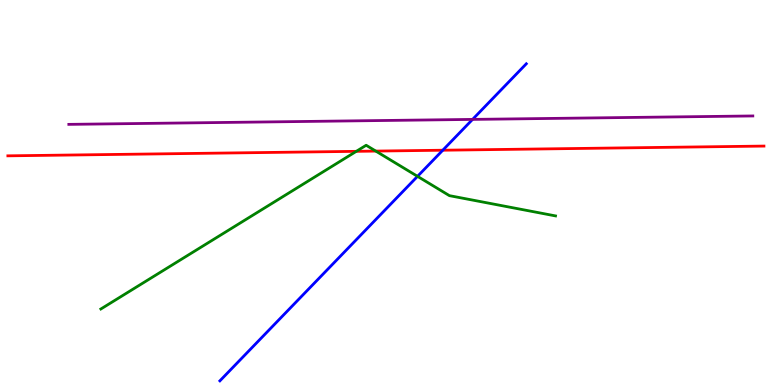[{'lines': ['blue', 'red'], 'intersections': [{'x': 5.71, 'y': 6.1}]}, {'lines': ['green', 'red'], 'intersections': [{'x': 4.6, 'y': 6.07}, {'x': 4.85, 'y': 6.08}]}, {'lines': ['purple', 'red'], 'intersections': []}, {'lines': ['blue', 'green'], 'intersections': [{'x': 5.39, 'y': 5.42}]}, {'lines': ['blue', 'purple'], 'intersections': [{'x': 6.1, 'y': 6.9}]}, {'lines': ['green', 'purple'], 'intersections': []}]